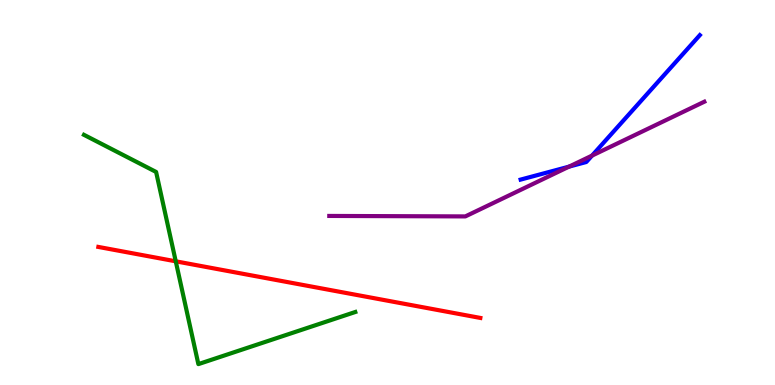[{'lines': ['blue', 'red'], 'intersections': []}, {'lines': ['green', 'red'], 'intersections': [{'x': 2.27, 'y': 3.21}]}, {'lines': ['purple', 'red'], 'intersections': []}, {'lines': ['blue', 'green'], 'intersections': []}, {'lines': ['blue', 'purple'], 'intersections': [{'x': 7.34, 'y': 5.67}, {'x': 7.64, 'y': 5.96}]}, {'lines': ['green', 'purple'], 'intersections': []}]